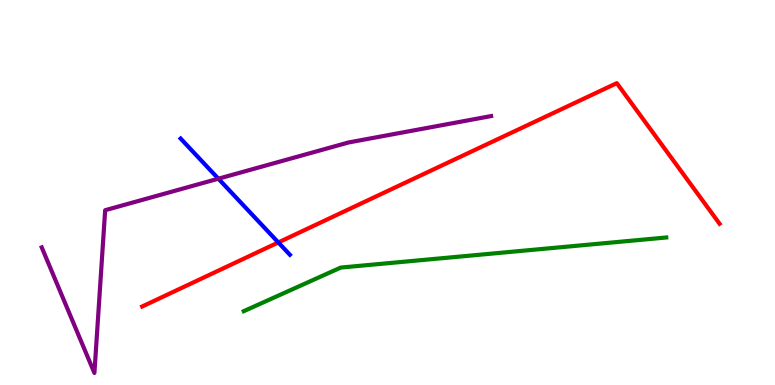[{'lines': ['blue', 'red'], 'intersections': [{'x': 3.59, 'y': 3.7}]}, {'lines': ['green', 'red'], 'intersections': []}, {'lines': ['purple', 'red'], 'intersections': []}, {'lines': ['blue', 'green'], 'intersections': []}, {'lines': ['blue', 'purple'], 'intersections': [{'x': 2.82, 'y': 5.36}]}, {'lines': ['green', 'purple'], 'intersections': []}]